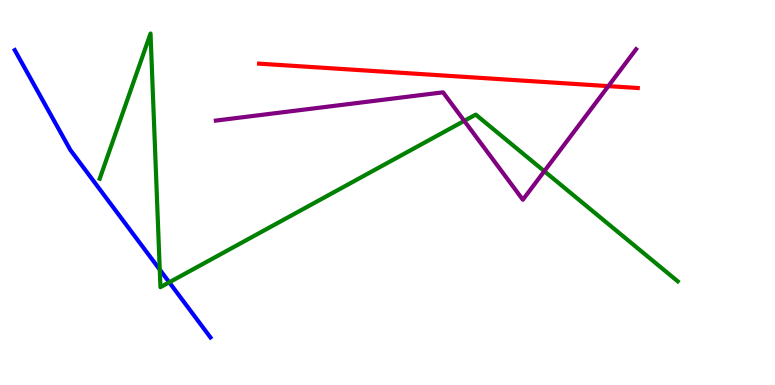[{'lines': ['blue', 'red'], 'intersections': []}, {'lines': ['green', 'red'], 'intersections': []}, {'lines': ['purple', 'red'], 'intersections': [{'x': 7.85, 'y': 7.76}]}, {'lines': ['blue', 'green'], 'intersections': [{'x': 2.06, 'y': 3.0}, {'x': 2.18, 'y': 2.67}]}, {'lines': ['blue', 'purple'], 'intersections': []}, {'lines': ['green', 'purple'], 'intersections': [{'x': 5.99, 'y': 6.86}, {'x': 7.02, 'y': 5.55}]}]